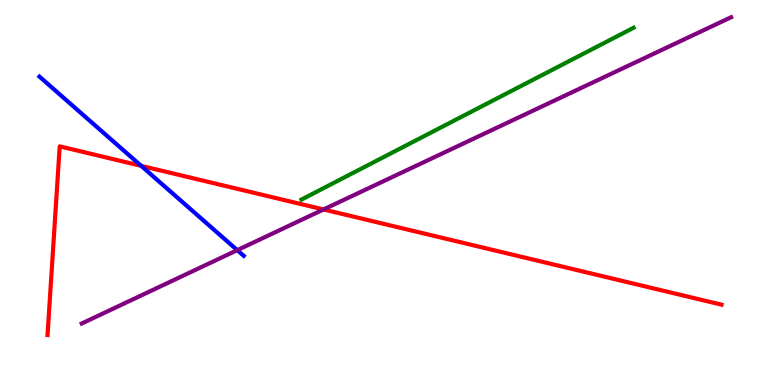[{'lines': ['blue', 'red'], 'intersections': [{'x': 1.82, 'y': 5.69}]}, {'lines': ['green', 'red'], 'intersections': []}, {'lines': ['purple', 'red'], 'intersections': [{'x': 4.17, 'y': 4.56}]}, {'lines': ['blue', 'green'], 'intersections': []}, {'lines': ['blue', 'purple'], 'intersections': [{'x': 3.06, 'y': 3.5}]}, {'lines': ['green', 'purple'], 'intersections': []}]